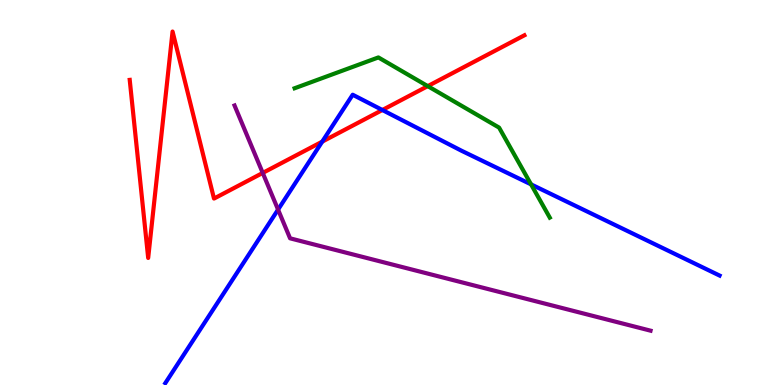[{'lines': ['blue', 'red'], 'intersections': [{'x': 4.16, 'y': 6.32}, {'x': 4.93, 'y': 7.14}]}, {'lines': ['green', 'red'], 'intersections': [{'x': 5.52, 'y': 7.76}]}, {'lines': ['purple', 'red'], 'intersections': [{'x': 3.39, 'y': 5.51}]}, {'lines': ['blue', 'green'], 'intersections': [{'x': 6.85, 'y': 5.21}]}, {'lines': ['blue', 'purple'], 'intersections': [{'x': 3.59, 'y': 4.56}]}, {'lines': ['green', 'purple'], 'intersections': []}]